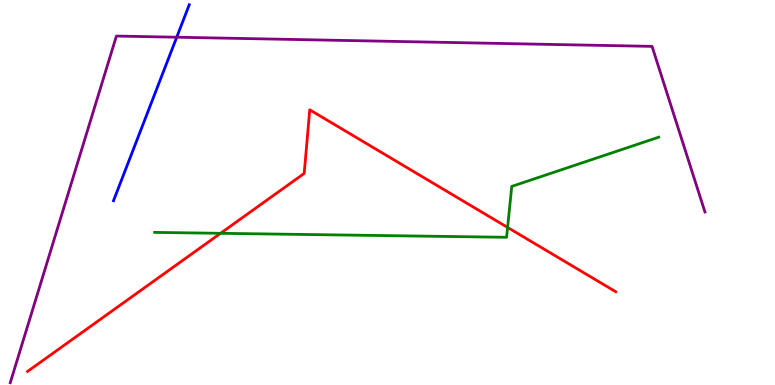[{'lines': ['blue', 'red'], 'intersections': []}, {'lines': ['green', 'red'], 'intersections': [{'x': 2.85, 'y': 3.94}, {'x': 6.55, 'y': 4.09}]}, {'lines': ['purple', 'red'], 'intersections': []}, {'lines': ['blue', 'green'], 'intersections': []}, {'lines': ['blue', 'purple'], 'intersections': [{'x': 2.28, 'y': 9.03}]}, {'lines': ['green', 'purple'], 'intersections': []}]